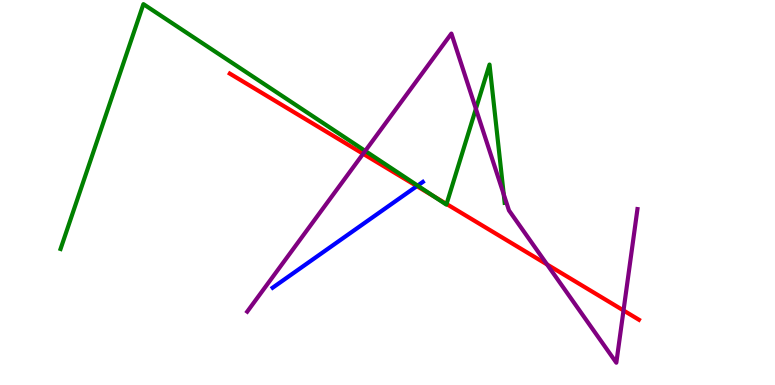[{'lines': ['blue', 'red'], 'intersections': [{'x': 5.38, 'y': 5.17}]}, {'lines': ['green', 'red'], 'intersections': [{'x': 5.6, 'y': 4.9}, {'x': 5.76, 'y': 4.7}]}, {'lines': ['purple', 'red'], 'intersections': [{'x': 4.69, 'y': 6.01}, {'x': 7.06, 'y': 3.13}, {'x': 8.05, 'y': 1.94}]}, {'lines': ['blue', 'green'], 'intersections': [{'x': 5.39, 'y': 5.18}]}, {'lines': ['blue', 'purple'], 'intersections': []}, {'lines': ['green', 'purple'], 'intersections': [{'x': 4.71, 'y': 6.08}, {'x': 6.14, 'y': 7.17}, {'x': 6.5, 'y': 4.95}]}]